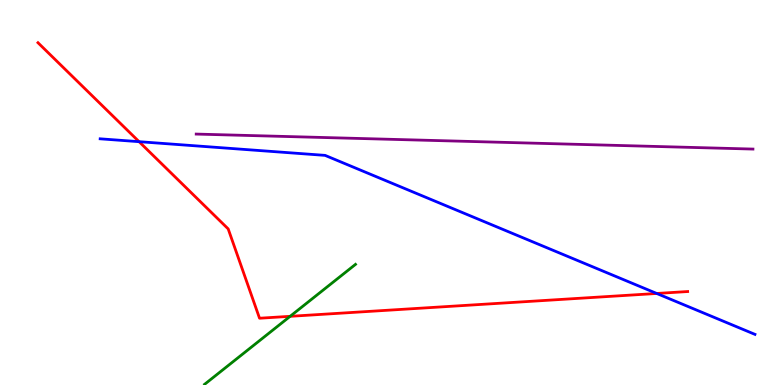[{'lines': ['blue', 'red'], 'intersections': [{'x': 1.79, 'y': 6.32}, {'x': 8.47, 'y': 2.38}]}, {'lines': ['green', 'red'], 'intersections': [{'x': 3.74, 'y': 1.78}]}, {'lines': ['purple', 'red'], 'intersections': []}, {'lines': ['blue', 'green'], 'intersections': []}, {'lines': ['blue', 'purple'], 'intersections': []}, {'lines': ['green', 'purple'], 'intersections': []}]